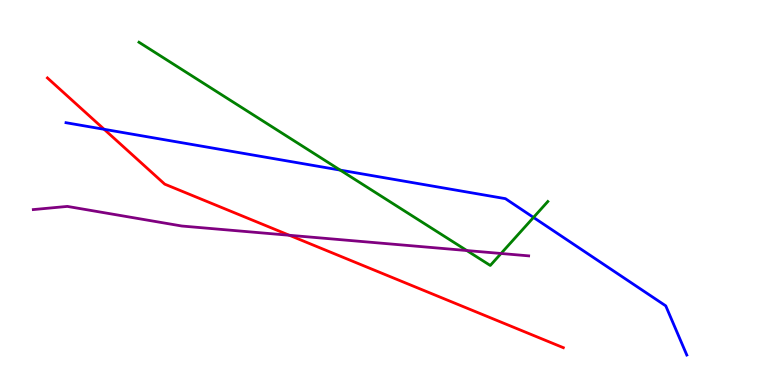[{'lines': ['blue', 'red'], 'intersections': [{'x': 1.34, 'y': 6.64}]}, {'lines': ['green', 'red'], 'intersections': []}, {'lines': ['purple', 'red'], 'intersections': [{'x': 3.73, 'y': 3.89}]}, {'lines': ['blue', 'green'], 'intersections': [{'x': 4.39, 'y': 5.58}, {'x': 6.88, 'y': 4.35}]}, {'lines': ['blue', 'purple'], 'intersections': []}, {'lines': ['green', 'purple'], 'intersections': [{'x': 6.02, 'y': 3.49}, {'x': 6.47, 'y': 3.42}]}]